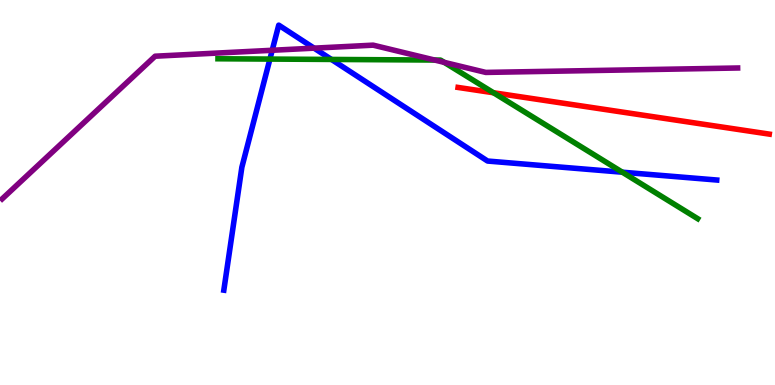[{'lines': ['blue', 'red'], 'intersections': []}, {'lines': ['green', 'red'], 'intersections': [{'x': 6.37, 'y': 7.59}]}, {'lines': ['purple', 'red'], 'intersections': []}, {'lines': ['blue', 'green'], 'intersections': [{'x': 3.48, 'y': 8.47}, {'x': 4.28, 'y': 8.46}, {'x': 8.03, 'y': 5.53}]}, {'lines': ['blue', 'purple'], 'intersections': [{'x': 3.51, 'y': 8.69}, {'x': 4.05, 'y': 8.75}]}, {'lines': ['green', 'purple'], 'intersections': [{'x': 5.61, 'y': 8.44}, {'x': 5.73, 'y': 8.38}]}]